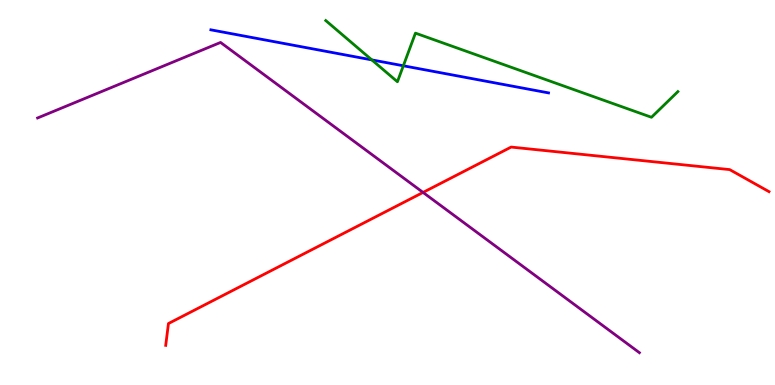[{'lines': ['blue', 'red'], 'intersections': []}, {'lines': ['green', 'red'], 'intersections': []}, {'lines': ['purple', 'red'], 'intersections': [{'x': 5.46, 'y': 5.0}]}, {'lines': ['blue', 'green'], 'intersections': [{'x': 4.8, 'y': 8.44}, {'x': 5.2, 'y': 8.29}]}, {'lines': ['blue', 'purple'], 'intersections': []}, {'lines': ['green', 'purple'], 'intersections': []}]